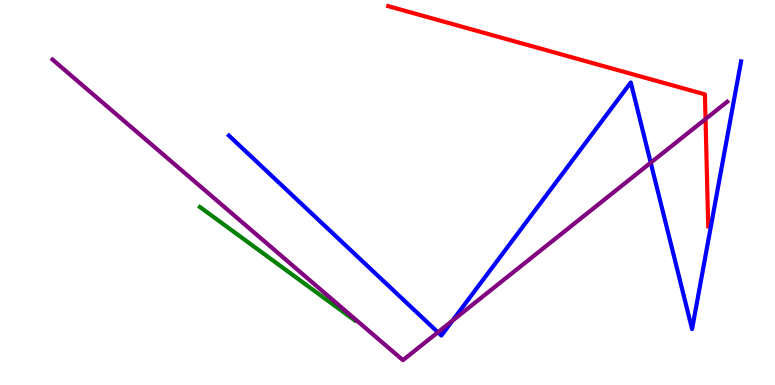[{'lines': ['blue', 'red'], 'intersections': []}, {'lines': ['green', 'red'], 'intersections': []}, {'lines': ['purple', 'red'], 'intersections': [{'x': 9.1, 'y': 6.91}]}, {'lines': ['blue', 'green'], 'intersections': []}, {'lines': ['blue', 'purple'], 'intersections': [{'x': 5.65, 'y': 1.37}, {'x': 5.84, 'y': 1.67}, {'x': 8.4, 'y': 5.77}]}, {'lines': ['green', 'purple'], 'intersections': []}]